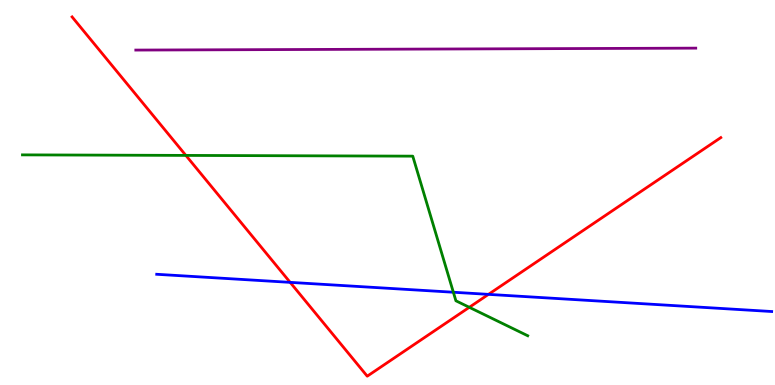[{'lines': ['blue', 'red'], 'intersections': [{'x': 3.74, 'y': 2.67}, {'x': 6.3, 'y': 2.35}]}, {'lines': ['green', 'red'], 'intersections': [{'x': 2.4, 'y': 5.96}, {'x': 6.06, 'y': 2.02}]}, {'lines': ['purple', 'red'], 'intersections': []}, {'lines': ['blue', 'green'], 'intersections': [{'x': 5.85, 'y': 2.41}]}, {'lines': ['blue', 'purple'], 'intersections': []}, {'lines': ['green', 'purple'], 'intersections': []}]